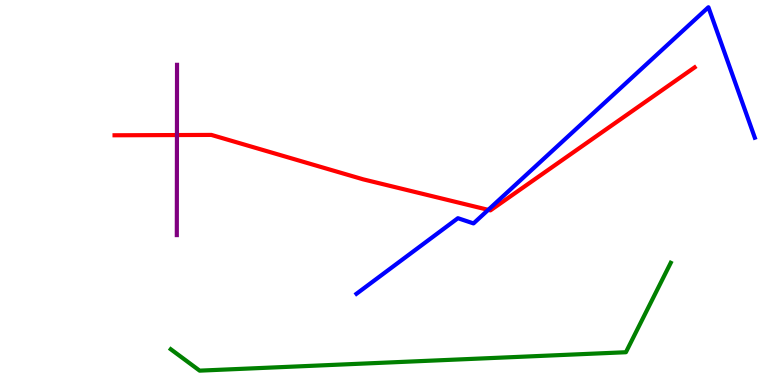[{'lines': ['blue', 'red'], 'intersections': [{'x': 6.3, 'y': 4.55}]}, {'lines': ['green', 'red'], 'intersections': []}, {'lines': ['purple', 'red'], 'intersections': [{'x': 2.28, 'y': 6.49}]}, {'lines': ['blue', 'green'], 'intersections': []}, {'lines': ['blue', 'purple'], 'intersections': []}, {'lines': ['green', 'purple'], 'intersections': []}]